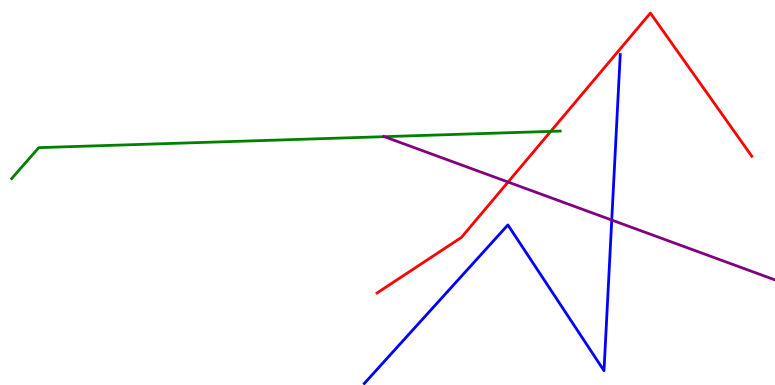[{'lines': ['blue', 'red'], 'intersections': []}, {'lines': ['green', 'red'], 'intersections': [{'x': 7.11, 'y': 6.59}]}, {'lines': ['purple', 'red'], 'intersections': [{'x': 6.56, 'y': 5.27}]}, {'lines': ['blue', 'green'], 'intersections': []}, {'lines': ['blue', 'purple'], 'intersections': [{'x': 7.89, 'y': 4.28}]}, {'lines': ['green', 'purple'], 'intersections': [{'x': 4.96, 'y': 6.45}]}]